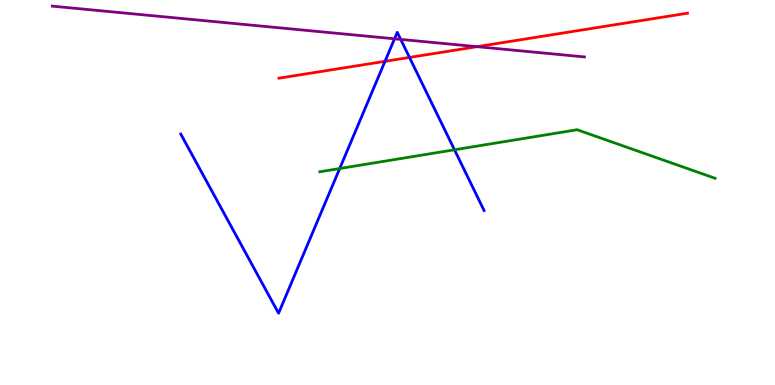[{'lines': ['blue', 'red'], 'intersections': [{'x': 4.97, 'y': 8.41}, {'x': 5.28, 'y': 8.51}]}, {'lines': ['green', 'red'], 'intersections': []}, {'lines': ['purple', 'red'], 'intersections': [{'x': 6.16, 'y': 8.79}]}, {'lines': ['blue', 'green'], 'intersections': [{'x': 4.38, 'y': 5.62}, {'x': 5.86, 'y': 6.11}]}, {'lines': ['blue', 'purple'], 'intersections': [{'x': 5.09, 'y': 8.99}, {'x': 5.17, 'y': 8.98}]}, {'lines': ['green', 'purple'], 'intersections': []}]